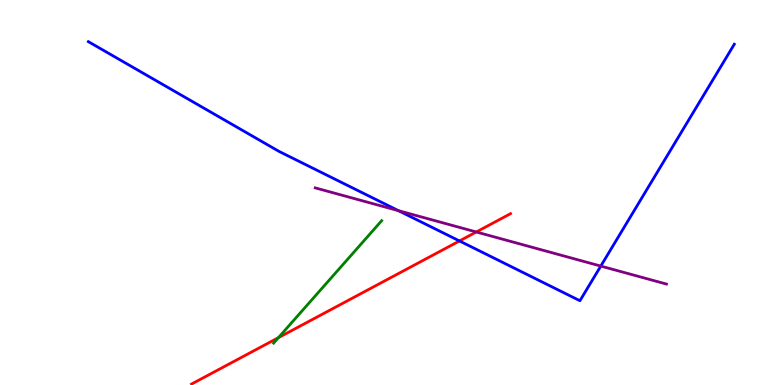[{'lines': ['blue', 'red'], 'intersections': [{'x': 5.93, 'y': 3.74}]}, {'lines': ['green', 'red'], 'intersections': [{'x': 3.59, 'y': 1.23}]}, {'lines': ['purple', 'red'], 'intersections': [{'x': 6.15, 'y': 3.97}]}, {'lines': ['blue', 'green'], 'intersections': []}, {'lines': ['blue', 'purple'], 'intersections': [{'x': 5.14, 'y': 4.53}, {'x': 7.75, 'y': 3.09}]}, {'lines': ['green', 'purple'], 'intersections': []}]